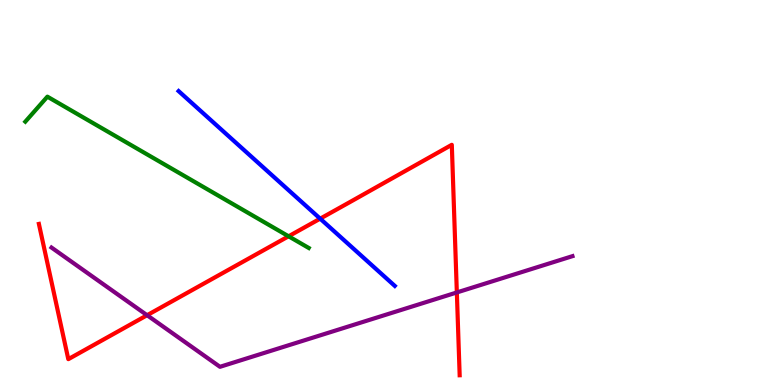[{'lines': ['blue', 'red'], 'intersections': [{'x': 4.13, 'y': 4.32}]}, {'lines': ['green', 'red'], 'intersections': [{'x': 3.72, 'y': 3.86}]}, {'lines': ['purple', 'red'], 'intersections': [{'x': 1.9, 'y': 1.81}, {'x': 5.89, 'y': 2.4}]}, {'lines': ['blue', 'green'], 'intersections': []}, {'lines': ['blue', 'purple'], 'intersections': []}, {'lines': ['green', 'purple'], 'intersections': []}]